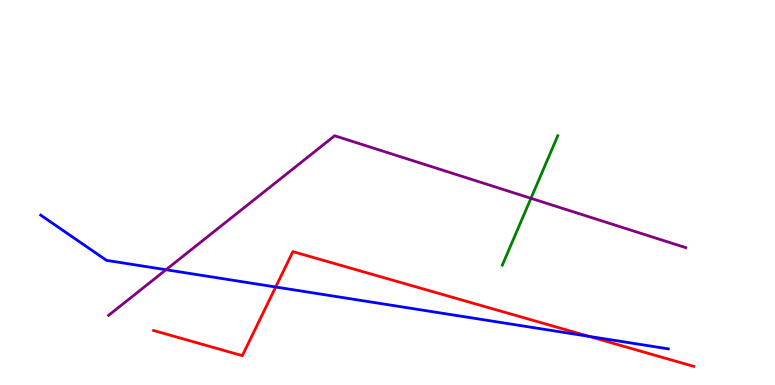[{'lines': ['blue', 'red'], 'intersections': [{'x': 3.56, 'y': 2.55}, {'x': 7.6, 'y': 1.26}]}, {'lines': ['green', 'red'], 'intersections': []}, {'lines': ['purple', 'red'], 'intersections': []}, {'lines': ['blue', 'green'], 'intersections': []}, {'lines': ['blue', 'purple'], 'intersections': [{'x': 2.14, 'y': 2.99}]}, {'lines': ['green', 'purple'], 'intersections': [{'x': 6.85, 'y': 4.85}]}]